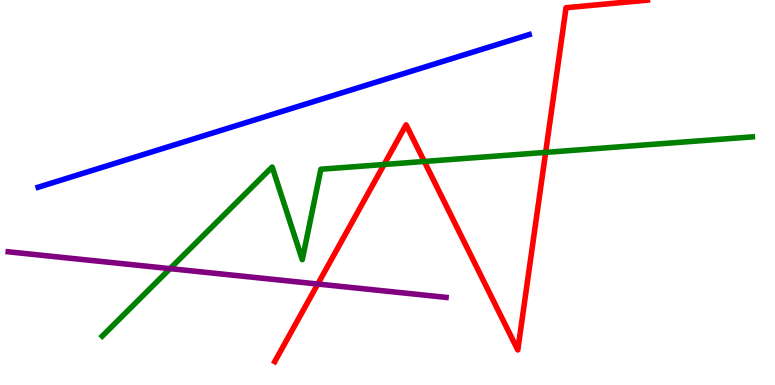[{'lines': ['blue', 'red'], 'intersections': []}, {'lines': ['green', 'red'], 'intersections': [{'x': 4.96, 'y': 5.73}, {'x': 5.47, 'y': 5.81}, {'x': 7.04, 'y': 6.04}]}, {'lines': ['purple', 'red'], 'intersections': [{'x': 4.1, 'y': 2.62}]}, {'lines': ['blue', 'green'], 'intersections': []}, {'lines': ['blue', 'purple'], 'intersections': []}, {'lines': ['green', 'purple'], 'intersections': [{'x': 2.19, 'y': 3.02}]}]